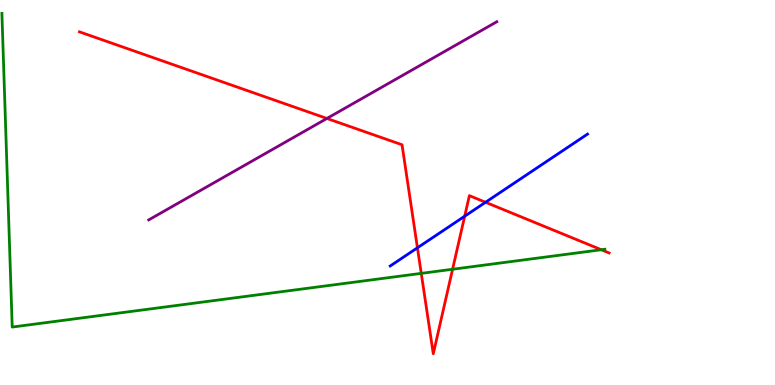[{'lines': ['blue', 'red'], 'intersections': [{'x': 5.39, 'y': 3.56}, {'x': 6.0, 'y': 4.38}, {'x': 6.27, 'y': 4.75}]}, {'lines': ['green', 'red'], 'intersections': [{'x': 5.44, 'y': 2.9}, {'x': 5.84, 'y': 3.01}, {'x': 7.76, 'y': 3.51}]}, {'lines': ['purple', 'red'], 'intersections': [{'x': 4.22, 'y': 6.92}]}, {'lines': ['blue', 'green'], 'intersections': []}, {'lines': ['blue', 'purple'], 'intersections': []}, {'lines': ['green', 'purple'], 'intersections': []}]